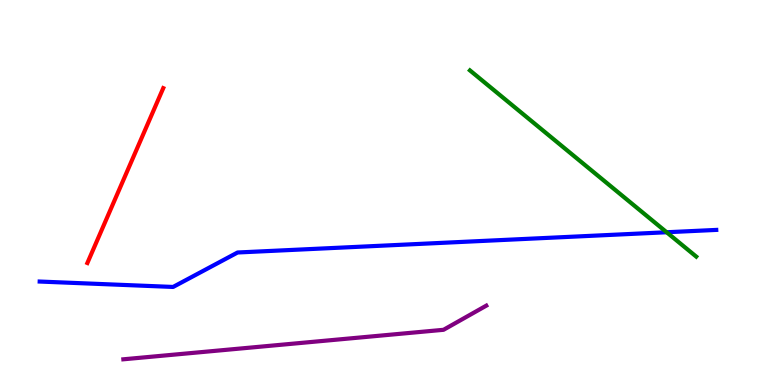[{'lines': ['blue', 'red'], 'intersections': []}, {'lines': ['green', 'red'], 'intersections': []}, {'lines': ['purple', 'red'], 'intersections': []}, {'lines': ['blue', 'green'], 'intersections': [{'x': 8.6, 'y': 3.97}]}, {'lines': ['blue', 'purple'], 'intersections': []}, {'lines': ['green', 'purple'], 'intersections': []}]